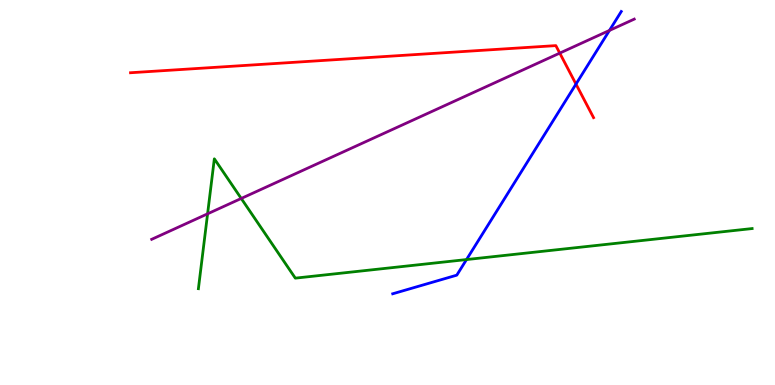[{'lines': ['blue', 'red'], 'intersections': [{'x': 7.43, 'y': 7.82}]}, {'lines': ['green', 'red'], 'intersections': []}, {'lines': ['purple', 'red'], 'intersections': [{'x': 7.22, 'y': 8.62}]}, {'lines': ['blue', 'green'], 'intersections': [{'x': 6.02, 'y': 3.26}]}, {'lines': ['blue', 'purple'], 'intersections': [{'x': 7.86, 'y': 9.21}]}, {'lines': ['green', 'purple'], 'intersections': [{'x': 2.68, 'y': 4.45}, {'x': 3.11, 'y': 4.85}]}]